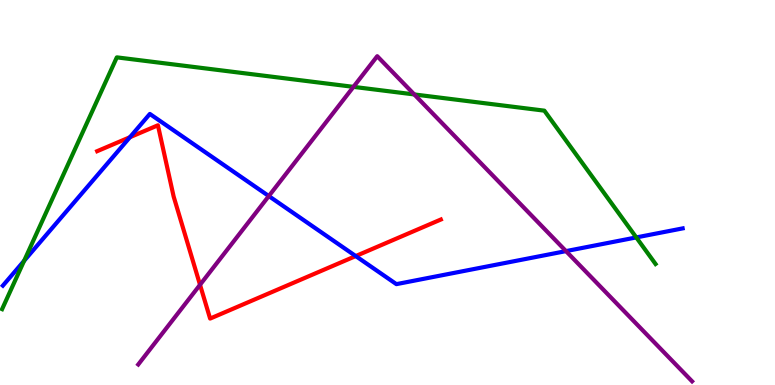[{'lines': ['blue', 'red'], 'intersections': [{'x': 1.68, 'y': 6.44}, {'x': 4.59, 'y': 3.35}]}, {'lines': ['green', 'red'], 'intersections': []}, {'lines': ['purple', 'red'], 'intersections': [{'x': 2.58, 'y': 2.6}]}, {'lines': ['blue', 'green'], 'intersections': [{'x': 0.311, 'y': 3.23}, {'x': 8.21, 'y': 3.83}]}, {'lines': ['blue', 'purple'], 'intersections': [{'x': 3.47, 'y': 4.91}, {'x': 7.3, 'y': 3.48}]}, {'lines': ['green', 'purple'], 'intersections': [{'x': 4.56, 'y': 7.74}, {'x': 5.35, 'y': 7.55}]}]